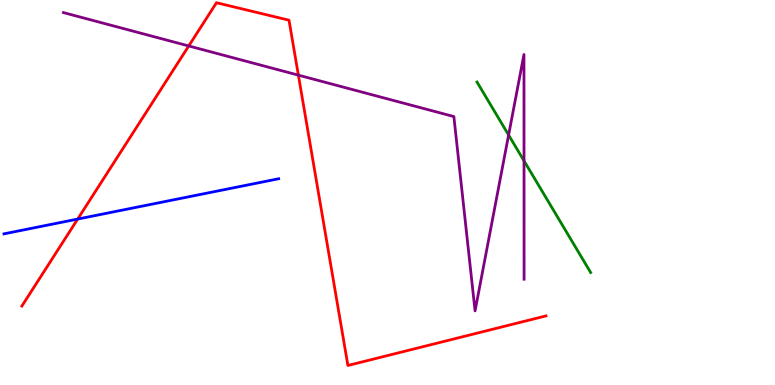[{'lines': ['blue', 'red'], 'intersections': [{'x': 1.0, 'y': 4.31}]}, {'lines': ['green', 'red'], 'intersections': []}, {'lines': ['purple', 'red'], 'intersections': [{'x': 2.44, 'y': 8.81}, {'x': 3.85, 'y': 8.05}]}, {'lines': ['blue', 'green'], 'intersections': []}, {'lines': ['blue', 'purple'], 'intersections': []}, {'lines': ['green', 'purple'], 'intersections': [{'x': 6.56, 'y': 6.49}, {'x': 6.76, 'y': 5.82}]}]